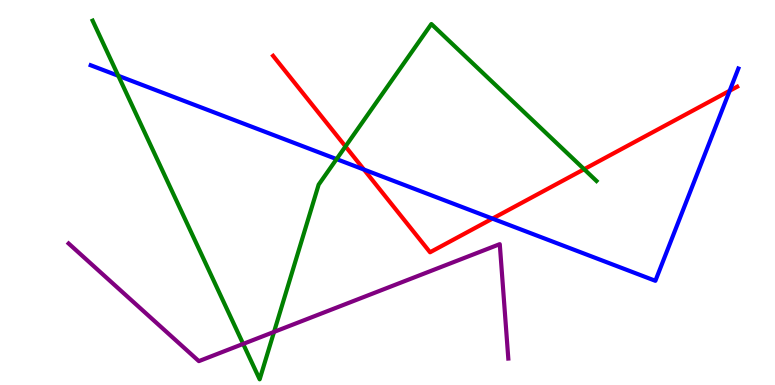[{'lines': ['blue', 'red'], 'intersections': [{'x': 4.7, 'y': 5.6}, {'x': 6.35, 'y': 4.32}, {'x': 9.42, 'y': 7.64}]}, {'lines': ['green', 'red'], 'intersections': [{'x': 4.46, 'y': 6.2}, {'x': 7.54, 'y': 5.6}]}, {'lines': ['purple', 'red'], 'intersections': []}, {'lines': ['blue', 'green'], 'intersections': [{'x': 1.53, 'y': 8.03}, {'x': 4.34, 'y': 5.87}]}, {'lines': ['blue', 'purple'], 'intersections': []}, {'lines': ['green', 'purple'], 'intersections': [{'x': 3.14, 'y': 1.07}, {'x': 3.54, 'y': 1.38}]}]